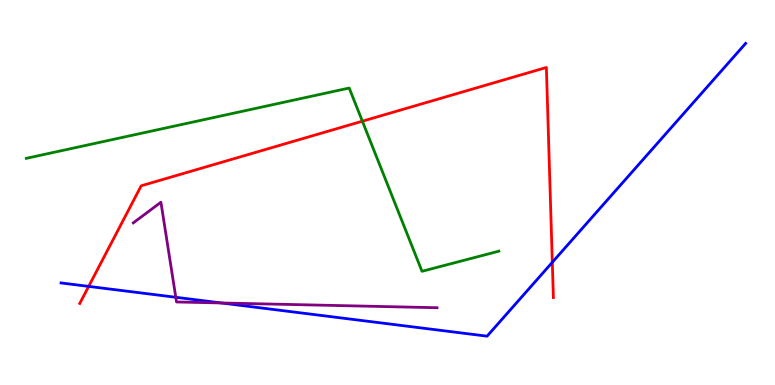[{'lines': ['blue', 'red'], 'intersections': [{'x': 1.14, 'y': 2.56}, {'x': 7.13, 'y': 3.19}]}, {'lines': ['green', 'red'], 'intersections': [{'x': 4.68, 'y': 6.85}]}, {'lines': ['purple', 'red'], 'intersections': []}, {'lines': ['blue', 'green'], 'intersections': []}, {'lines': ['blue', 'purple'], 'intersections': [{'x': 2.27, 'y': 2.28}, {'x': 2.86, 'y': 2.13}]}, {'lines': ['green', 'purple'], 'intersections': []}]